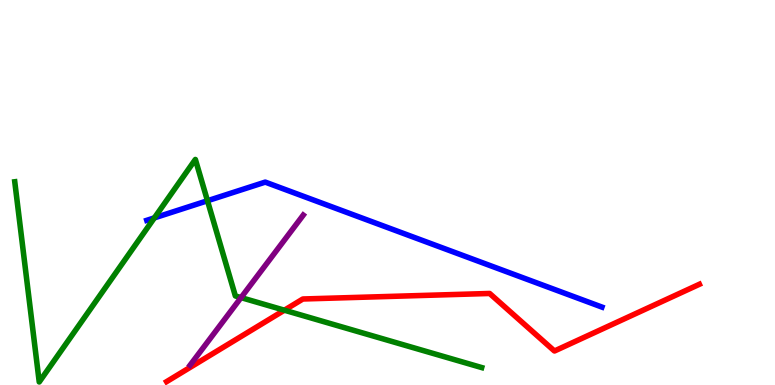[{'lines': ['blue', 'red'], 'intersections': []}, {'lines': ['green', 'red'], 'intersections': [{'x': 3.67, 'y': 1.94}]}, {'lines': ['purple', 'red'], 'intersections': []}, {'lines': ['blue', 'green'], 'intersections': [{'x': 1.99, 'y': 4.34}, {'x': 2.68, 'y': 4.79}]}, {'lines': ['blue', 'purple'], 'intersections': []}, {'lines': ['green', 'purple'], 'intersections': [{'x': 3.11, 'y': 2.27}]}]